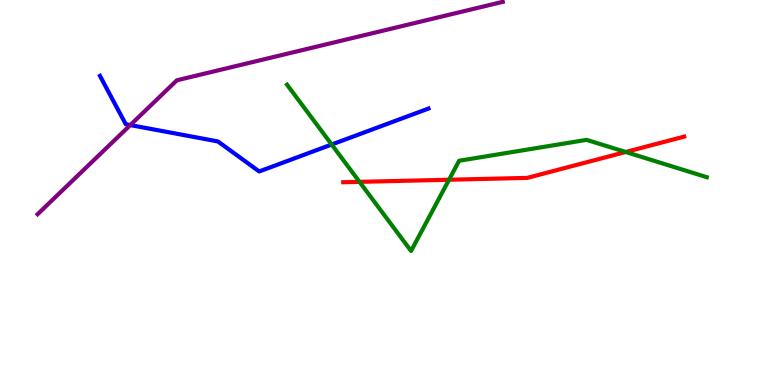[{'lines': ['blue', 'red'], 'intersections': []}, {'lines': ['green', 'red'], 'intersections': [{'x': 4.64, 'y': 5.28}, {'x': 5.79, 'y': 5.33}, {'x': 8.07, 'y': 6.05}]}, {'lines': ['purple', 'red'], 'intersections': []}, {'lines': ['blue', 'green'], 'intersections': [{'x': 4.28, 'y': 6.25}]}, {'lines': ['blue', 'purple'], 'intersections': [{'x': 1.68, 'y': 6.75}]}, {'lines': ['green', 'purple'], 'intersections': []}]